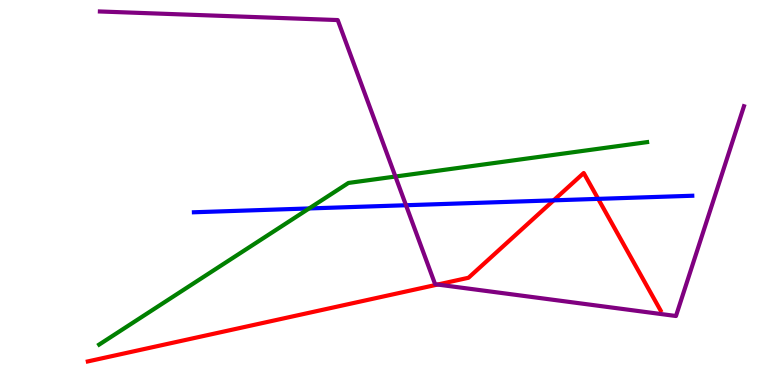[{'lines': ['blue', 'red'], 'intersections': [{'x': 7.14, 'y': 4.8}, {'x': 7.72, 'y': 4.83}]}, {'lines': ['green', 'red'], 'intersections': []}, {'lines': ['purple', 'red'], 'intersections': [{'x': 5.65, 'y': 2.61}]}, {'lines': ['blue', 'green'], 'intersections': [{'x': 3.99, 'y': 4.59}]}, {'lines': ['blue', 'purple'], 'intersections': [{'x': 5.24, 'y': 4.67}]}, {'lines': ['green', 'purple'], 'intersections': [{'x': 5.1, 'y': 5.41}]}]